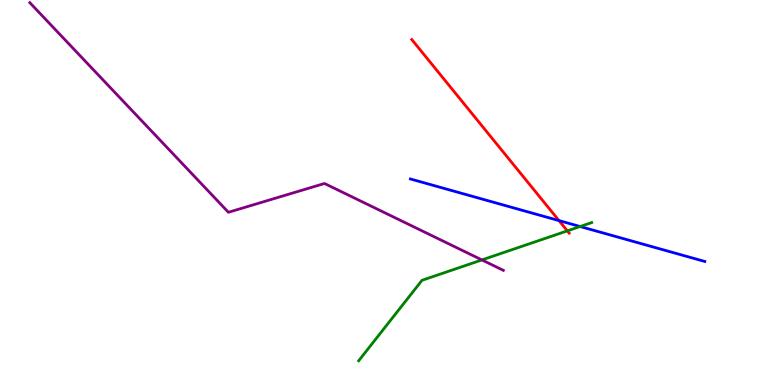[{'lines': ['blue', 'red'], 'intersections': [{'x': 7.21, 'y': 4.27}]}, {'lines': ['green', 'red'], 'intersections': [{'x': 7.32, 'y': 4.0}]}, {'lines': ['purple', 'red'], 'intersections': []}, {'lines': ['blue', 'green'], 'intersections': [{'x': 7.49, 'y': 4.12}]}, {'lines': ['blue', 'purple'], 'intersections': []}, {'lines': ['green', 'purple'], 'intersections': [{'x': 6.22, 'y': 3.25}]}]